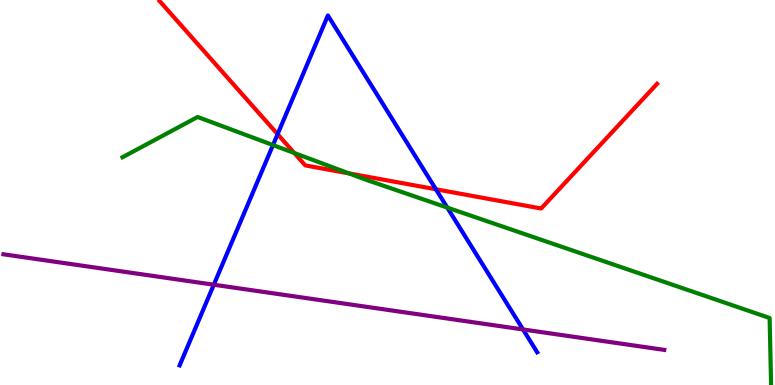[{'lines': ['blue', 'red'], 'intersections': [{'x': 3.58, 'y': 6.51}, {'x': 5.62, 'y': 5.08}]}, {'lines': ['green', 'red'], 'intersections': [{'x': 3.8, 'y': 6.03}, {'x': 4.5, 'y': 5.5}]}, {'lines': ['purple', 'red'], 'intersections': []}, {'lines': ['blue', 'green'], 'intersections': [{'x': 3.52, 'y': 6.23}, {'x': 5.77, 'y': 4.61}]}, {'lines': ['blue', 'purple'], 'intersections': [{'x': 2.76, 'y': 2.6}, {'x': 6.75, 'y': 1.44}]}, {'lines': ['green', 'purple'], 'intersections': []}]